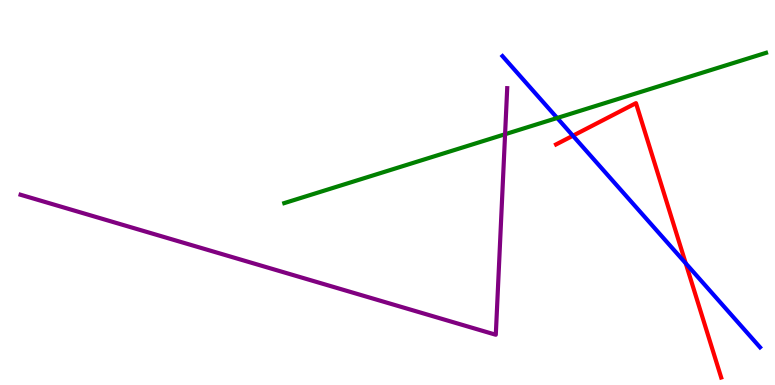[{'lines': ['blue', 'red'], 'intersections': [{'x': 7.39, 'y': 6.47}, {'x': 8.85, 'y': 3.16}]}, {'lines': ['green', 'red'], 'intersections': []}, {'lines': ['purple', 'red'], 'intersections': []}, {'lines': ['blue', 'green'], 'intersections': [{'x': 7.19, 'y': 6.94}]}, {'lines': ['blue', 'purple'], 'intersections': []}, {'lines': ['green', 'purple'], 'intersections': [{'x': 6.52, 'y': 6.51}]}]